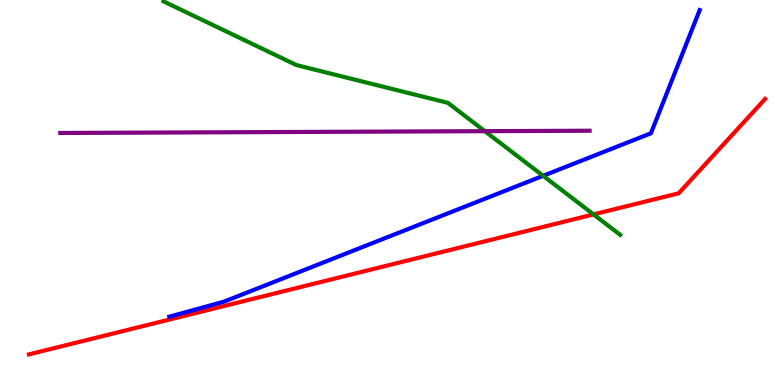[{'lines': ['blue', 'red'], 'intersections': []}, {'lines': ['green', 'red'], 'intersections': [{'x': 7.66, 'y': 4.43}]}, {'lines': ['purple', 'red'], 'intersections': []}, {'lines': ['blue', 'green'], 'intersections': [{'x': 7.01, 'y': 5.43}]}, {'lines': ['blue', 'purple'], 'intersections': []}, {'lines': ['green', 'purple'], 'intersections': [{'x': 6.26, 'y': 6.59}]}]